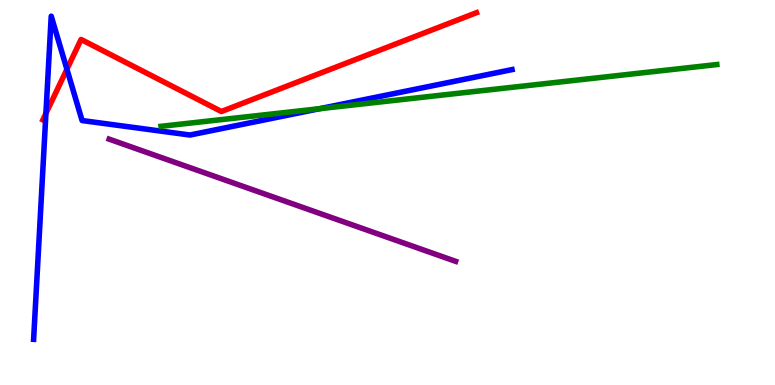[{'lines': ['blue', 'red'], 'intersections': [{'x': 0.593, 'y': 7.05}, {'x': 0.863, 'y': 8.2}]}, {'lines': ['green', 'red'], 'intersections': []}, {'lines': ['purple', 'red'], 'intersections': []}, {'lines': ['blue', 'green'], 'intersections': [{'x': 4.12, 'y': 7.18}]}, {'lines': ['blue', 'purple'], 'intersections': []}, {'lines': ['green', 'purple'], 'intersections': []}]